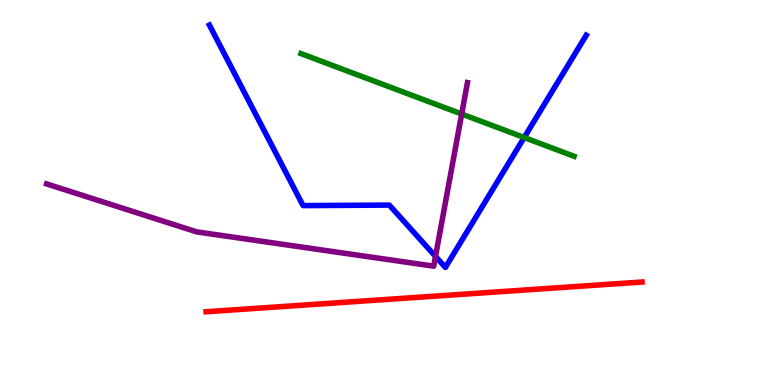[{'lines': ['blue', 'red'], 'intersections': []}, {'lines': ['green', 'red'], 'intersections': []}, {'lines': ['purple', 'red'], 'intersections': []}, {'lines': ['blue', 'green'], 'intersections': [{'x': 6.76, 'y': 6.43}]}, {'lines': ['blue', 'purple'], 'intersections': [{'x': 5.62, 'y': 3.34}]}, {'lines': ['green', 'purple'], 'intersections': [{'x': 5.96, 'y': 7.04}]}]